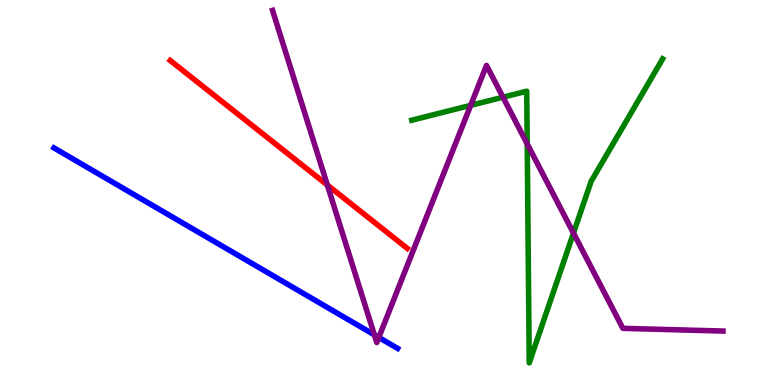[{'lines': ['blue', 'red'], 'intersections': []}, {'lines': ['green', 'red'], 'intersections': []}, {'lines': ['purple', 'red'], 'intersections': [{'x': 4.22, 'y': 5.19}]}, {'lines': ['blue', 'green'], 'intersections': []}, {'lines': ['blue', 'purple'], 'intersections': [{'x': 4.83, 'y': 1.3}, {'x': 4.89, 'y': 1.24}]}, {'lines': ['green', 'purple'], 'intersections': [{'x': 6.07, 'y': 7.26}, {'x': 6.49, 'y': 7.48}, {'x': 6.8, 'y': 6.26}, {'x': 7.4, 'y': 3.95}]}]